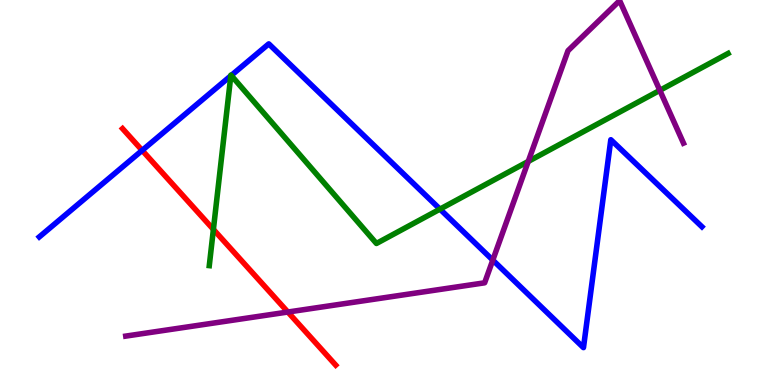[{'lines': ['blue', 'red'], 'intersections': [{'x': 1.83, 'y': 6.09}]}, {'lines': ['green', 'red'], 'intersections': [{'x': 2.75, 'y': 4.04}]}, {'lines': ['purple', 'red'], 'intersections': [{'x': 3.71, 'y': 1.9}]}, {'lines': ['blue', 'green'], 'intersections': [{'x': 2.98, 'y': 8.03}, {'x': 2.98, 'y': 8.04}, {'x': 5.68, 'y': 4.57}]}, {'lines': ['blue', 'purple'], 'intersections': [{'x': 6.36, 'y': 3.24}]}, {'lines': ['green', 'purple'], 'intersections': [{'x': 6.82, 'y': 5.81}, {'x': 8.51, 'y': 7.65}]}]